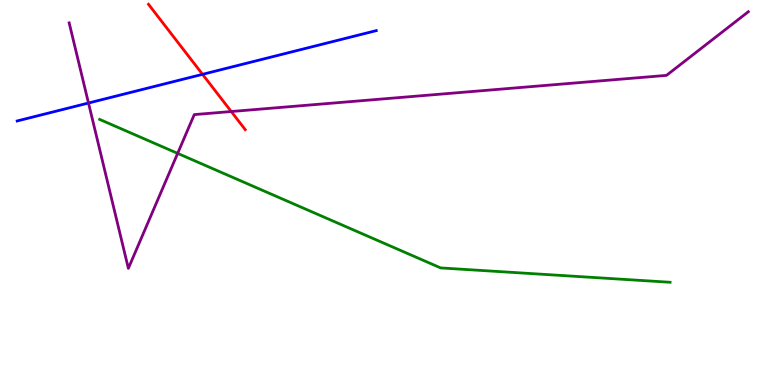[{'lines': ['blue', 'red'], 'intersections': [{'x': 2.61, 'y': 8.07}]}, {'lines': ['green', 'red'], 'intersections': []}, {'lines': ['purple', 'red'], 'intersections': [{'x': 2.98, 'y': 7.1}]}, {'lines': ['blue', 'green'], 'intersections': []}, {'lines': ['blue', 'purple'], 'intersections': [{'x': 1.14, 'y': 7.32}]}, {'lines': ['green', 'purple'], 'intersections': [{'x': 2.29, 'y': 6.02}]}]